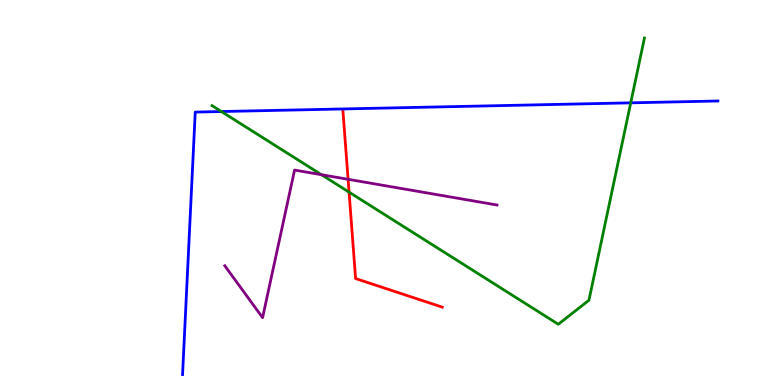[{'lines': ['blue', 'red'], 'intersections': []}, {'lines': ['green', 'red'], 'intersections': [{'x': 4.5, 'y': 5.01}]}, {'lines': ['purple', 'red'], 'intersections': [{'x': 4.49, 'y': 5.34}]}, {'lines': ['blue', 'green'], 'intersections': [{'x': 2.86, 'y': 7.1}, {'x': 8.14, 'y': 7.33}]}, {'lines': ['blue', 'purple'], 'intersections': []}, {'lines': ['green', 'purple'], 'intersections': [{'x': 4.15, 'y': 5.46}]}]